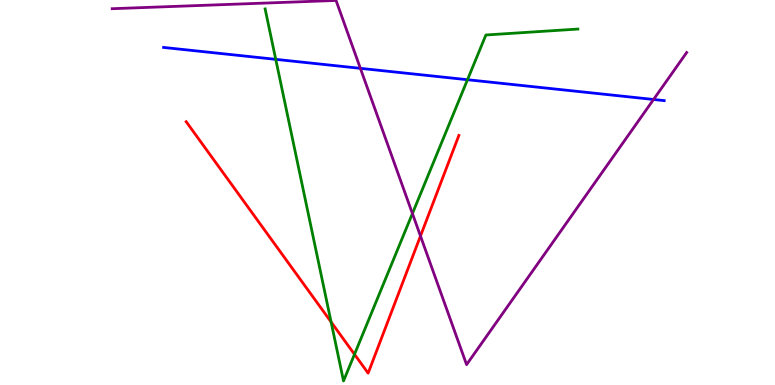[{'lines': ['blue', 'red'], 'intersections': []}, {'lines': ['green', 'red'], 'intersections': [{'x': 4.27, 'y': 1.64}, {'x': 4.57, 'y': 0.797}]}, {'lines': ['purple', 'red'], 'intersections': [{'x': 5.43, 'y': 3.87}]}, {'lines': ['blue', 'green'], 'intersections': [{'x': 3.56, 'y': 8.46}, {'x': 6.03, 'y': 7.93}]}, {'lines': ['blue', 'purple'], 'intersections': [{'x': 4.65, 'y': 8.23}, {'x': 8.43, 'y': 7.42}]}, {'lines': ['green', 'purple'], 'intersections': [{'x': 5.32, 'y': 4.45}]}]